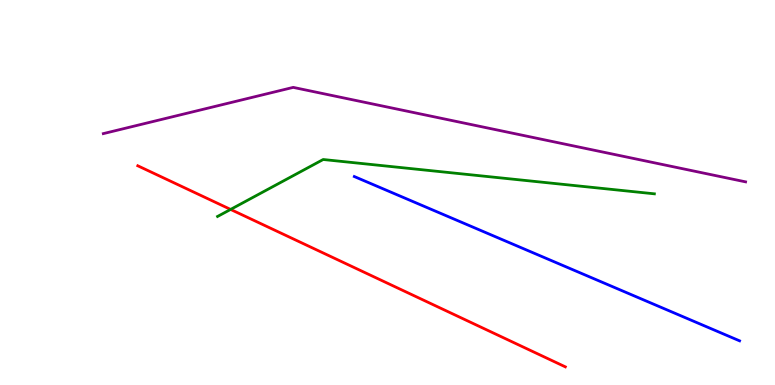[{'lines': ['blue', 'red'], 'intersections': []}, {'lines': ['green', 'red'], 'intersections': [{'x': 2.98, 'y': 4.56}]}, {'lines': ['purple', 'red'], 'intersections': []}, {'lines': ['blue', 'green'], 'intersections': []}, {'lines': ['blue', 'purple'], 'intersections': []}, {'lines': ['green', 'purple'], 'intersections': []}]